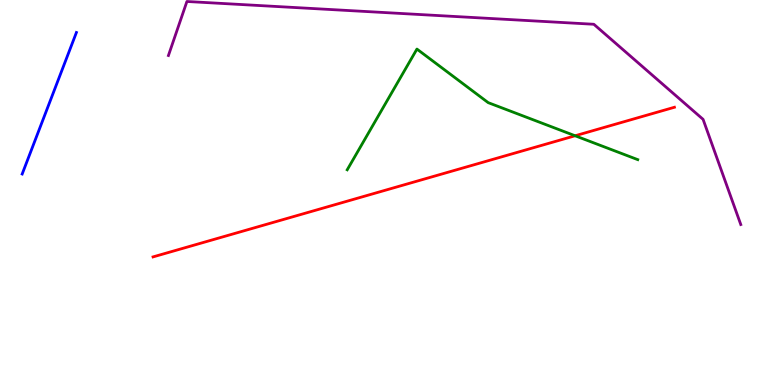[{'lines': ['blue', 'red'], 'intersections': []}, {'lines': ['green', 'red'], 'intersections': [{'x': 7.42, 'y': 6.47}]}, {'lines': ['purple', 'red'], 'intersections': []}, {'lines': ['blue', 'green'], 'intersections': []}, {'lines': ['blue', 'purple'], 'intersections': []}, {'lines': ['green', 'purple'], 'intersections': []}]